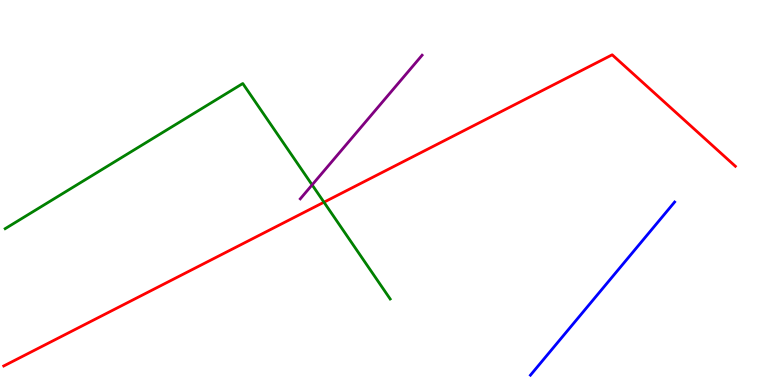[{'lines': ['blue', 'red'], 'intersections': []}, {'lines': ['green', 'red'], 'intersections': [{'x': 4.18, 'y': 4.75}]}, {'lines': ['purple', 'red'], 'intersections': []}, {'lines': ['blue', 'green'], 'intersections': []}, {'lines': ['blue', 'purple'], 'intersections': []}, {'lines': ['green', 'purple'], 'intersections': [{'x': 4.03, 'y': 5.2}]}]